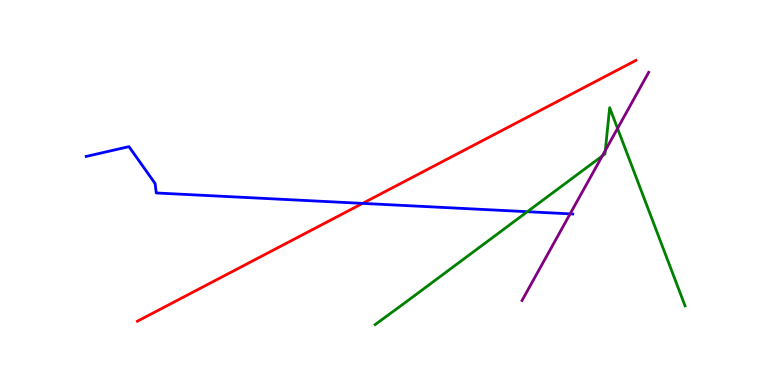[{'lines': ['blue', 'red'], 'intersections': [{'x': 4.68, 'y': 4.72}]}, {'lines': ['green', 'red'], 'intersections': []}, {'lines': ['purple', 'red'], 'intersections': []}, {'lines': ['blue', 'green'], 'intersections': [{'x': 6.8, 'y': 4.5}]}, {'lines': ['blue', 'purple'], 'intersections': [{'x': 7.36, 'y': 4.45}]}, {'lines': ['green', 'purple'], 'intersections': [{'x': 7.77, 'y': 5.95}, {'x': 7.81, 'y': 6.09}, {'x': 7.97, 'y': 6.66}]}]